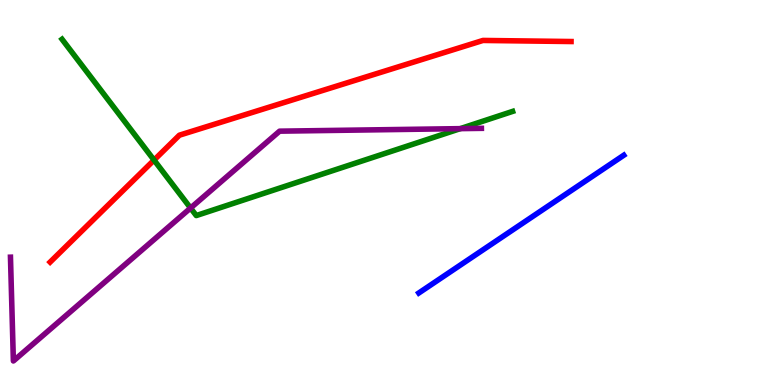[{'lines': ['blue', 'red'], 'intersections': []}, {'lines': ['green', 'red'], 'intersections': [{'x': 1.99, 'y': 5.84}]}, {'lines': ['purple', 'red'], 'intersections': []}, {'lines': ['blue', 'green'], 'intersections': []}, {'lines': ['blue', 'purple'], 'intersections': []}, {'lines': ['green', 'purple'], 'intersections': [{'x': 2.46, 'y': 4.6}, {'x': 5.94, 'y': 6.66}]}]